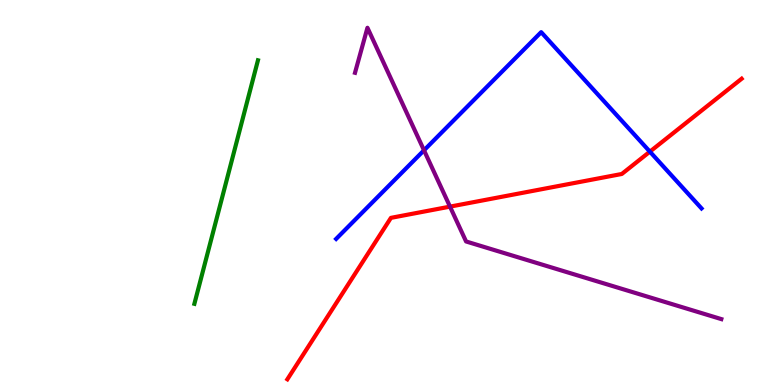[{'lines': ['blue', 'red'], 'intersections': [{'x': 8.39, 'y': 6.06}]}, {'lines': ['green', 'red'], 'intersections': []}, {'lines': ['purple', 'red'], 'intersections': [{'x': 5.81, 'y': 4.63}]}, {'lines': ['blue', 'green'], 'intersections': []}, {'lines': ['blue', 'purple'], 'intersections': [{'x': 5.47, 'y': 6.1}]}, {'lines': ['green', 'purple'], 'intersections': []}]